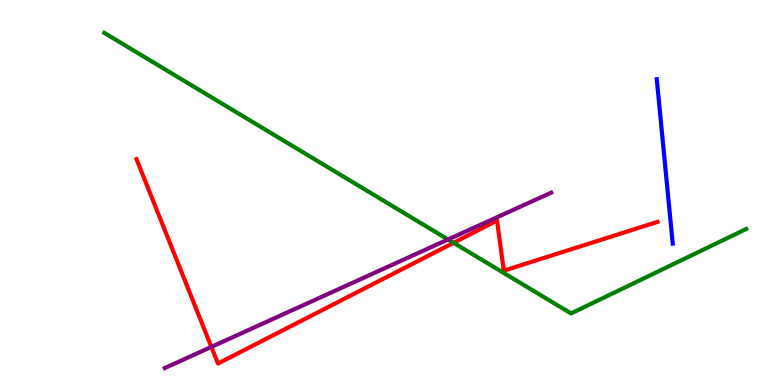[{'lines': ['blue', 'red'], 'intersections': []}, {'lines': ['green', 'red'], 'intersections': [{'x': 5.85, 'y': 3.69}]}, {'lines': ['purple', 'red'], 'intersections': [{'x': 2.73, 'y': 0.989}]}, {'lines': ['blue', 'green'], 'intersections': []}, {'lines': ['blue', 'purple'], 'intersections': []}, {'lines': ['green', 'purple'], 'intersections': [{'x': 5.78, 'y': 3.78}]}]